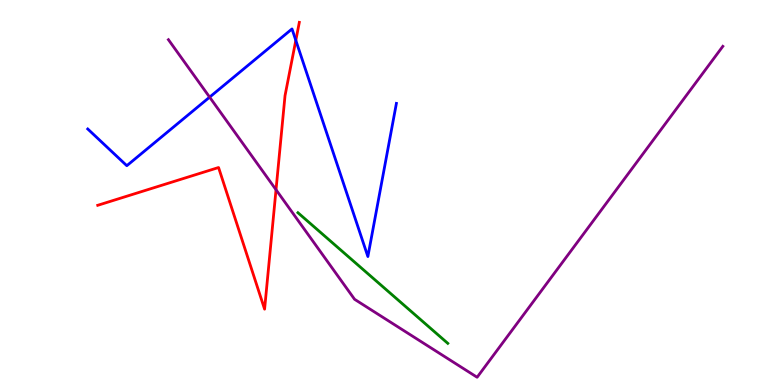[{'lines': ['blue', 'red'], 'intersections': [{'x': 3.82, 'y': 8.95}]}, {'lines': ['green', 'red'], 'intersections': []}, {'lines': ['purple', 'red'], 'intersections': [{'x': 3.56, 'y': 5.07}]}, {'lines': ['blue', 'green'], 'intersections': []}, {'lines': ['blue', 'purple'], 'intersections': [{'x': 2.7, 'y': 7.48}]}, {'lines': ['green', 'purple'], 'intersections': []}]